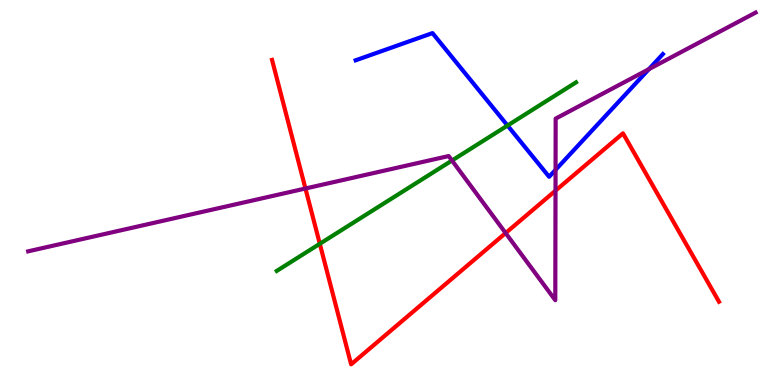[{'lines': ['blue', 'red'], 'intersections': []}, {'lines': ['green', 'red'], 'intersections': [{'x': 4.13, 'y': 3.67}]}, {'lines': ['purple', 'red'], 'intersections': [{'x': 3.94, 'y': 5.1}, {'x': 6.52, 'y': 3.95}, {'x': 7.17, 'y': 5.05}]}, {'lines': ['blue', 'green'], 'intersections': [{'x': 6.55, 'y': 6.74}]}, {'lines': ['blue', 'purple'], 'intersections': [{'x': 7.17, 'y': 5.59}, {'x': 8.37, 'y': 8.2}]}, {'lines': ['green', 'purple'], 'intersections': [{'x': 5.83, 'y': 5.83}]}]